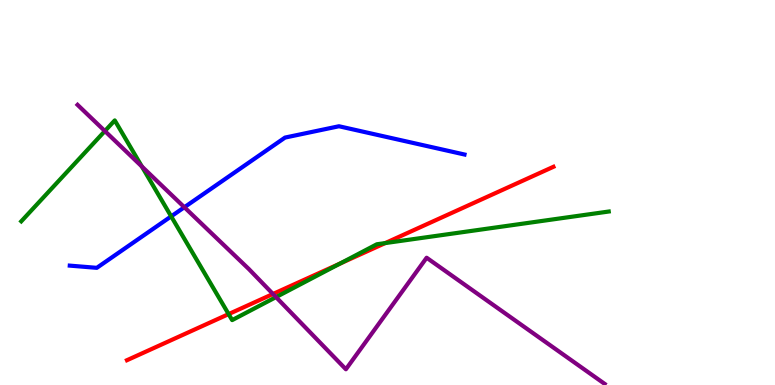[{'lines': ['blue', 'red'], 'intersections': []}, {'lines': ['green', 'red'], 'intersections': [{'x': 2.95, 'y': 1.84}, {'x': 4.38, 'y': 3.15}, {'x': 4.97, 'y': 3.69}]}, {'lines': ['purple', 'red'], 'intersections': [{'x': 3.52, 'y': 2.36}]}, {'lines': ['blue', 'green'], 'intersections': [{'x': 2.21, 'y': 4.38}]}, {'lines': ['blue', 'purple'], 'intersections': [{'x': 2.38, 'y': 4.62}]}, {'lines': ['green', 'purple'], 'intersections': [{'x': 1.35, 'y': 6.6}, {'x': 1.83, 'y': 5.68}, {'x': 3.56, 'y': 2.28}]}]